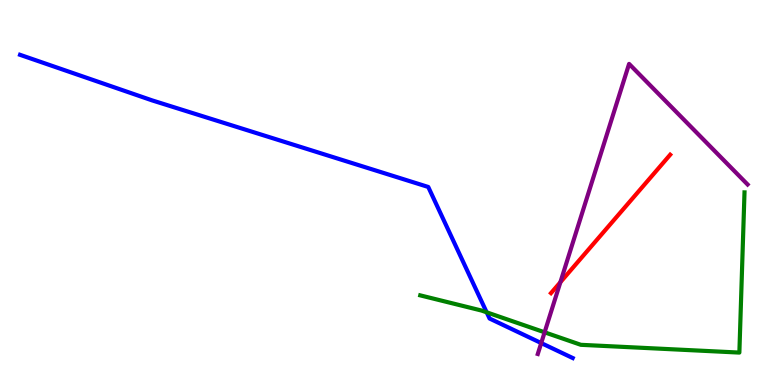[{'lines': ['blue', 'red'], 'intersections': []}, {'lines': ['green', 'red'], 'intersections': []}, {'lines': ['purple', 'red'], 'intersections': [{'x': 7.23, 'y': 2.67}]}, {'lines': ['blue', 'green'], 'intersections': [{'x': 6.28, 'y': 1.89}]}, {'lines': ['blue', 'purple'], 'intersections': [{'x': 6.98, 'y': 1.09}]}, {'lines': ['green', 'purple'], 'intersections': [{'x': 7.03, 'y': 1.37}]}]